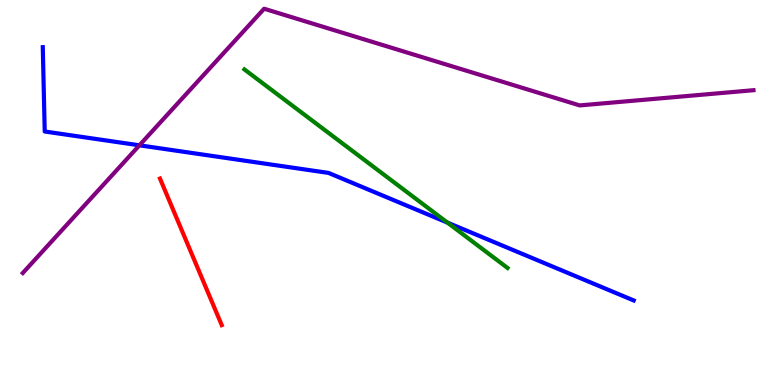[{'lines': ['blue', 'red'], 'intersections': []}, {'lines': ['green', 'red'], 'intersections': []}, {'lines': ['purple', 'red'], 'intersections': []}, {'lines': ['blue', 'green'], 'intersections': [{'x': 5.77, 'y': 4.22}]}, {'lines': ['blue', 'purple'], 'intersections': [{'x': 1.8, 'y': 6.23}]}, {'lines': ['green', 'purple'], 'intersections': []}]